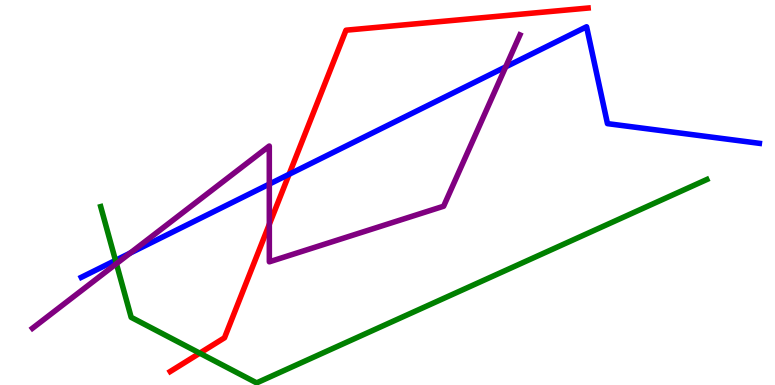[{'lines': ['blue', 'red'], 'intersections': [{'x': 3.73, 'y': 5.47}]}, {'lines': ['green', 'red'], 'intersections': [{'x': 2.58, 'y': 0.827}]}, {'lines': ['purple', 'red'], 'intersections': [{'x': 3.48, 'y': 4.17}]}, {'lines': ['blue', 'green'], 'intersections': [{'x': 1.49, 'y': 3.24}]}, {'lines': ['blue', 'purple'], 'intersections': [{'x': 1.68, 'y': 3.43}, {'x': 3.48, 'y': 5.22}, {'x': 6.52, 'y': 8.26}]}, {'lines': ['green', 'purple'], 'intersections': [{'x': 1.5, 'y': 3.15}]}]